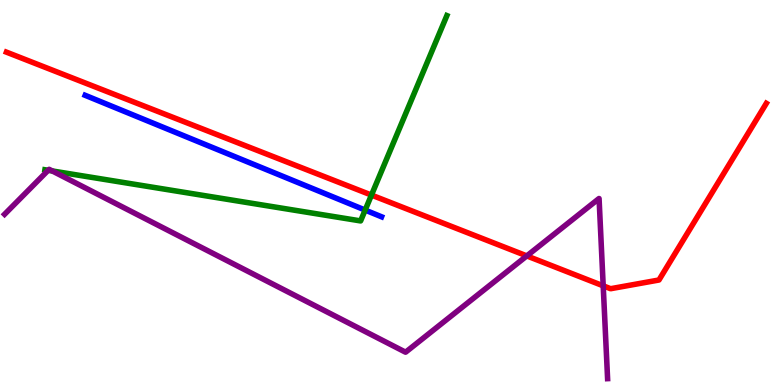[{'lines': ['blue', 'red'], 'intersections': []}, {'lines': ['green', 'red'], 'intersections': [{'x': 4.79, 'y': 4.93}]}, {'lines': ['purple', 'red'], 'intersections': [{'x': 6.8, 'y': 3.35}, {'x': 7.78, 'y': 2.58}]}, {'lines': ['blue', 'green'], 'intersections': [{'x': 4.71, 'y': 4.54}]}, {'lines': ['blue', 'purple'], 'intersections': []}, {'lines': ['green', 'purple'], 'intersections': [{'x': 0.622, 'y': 5.58}, {'x': 0.675, 'y': 5.56}]}]